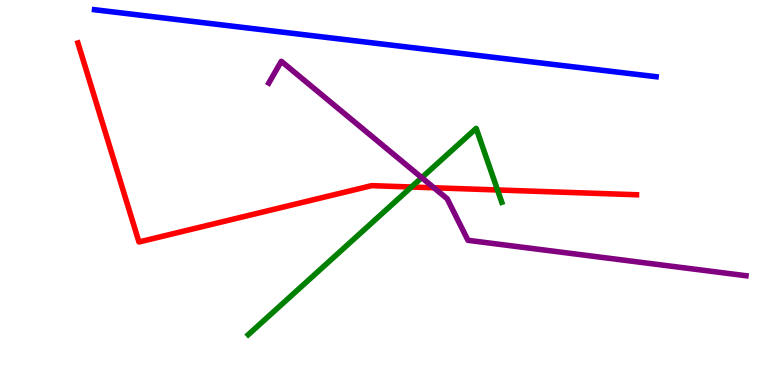[{'lines': ['blue', 'red'], 'intersections': []}, {'lines': ['green', 'red'], 'intersections': [{'x': 5.31, 'y': 5.14}, {'x': 6.42, 'y': 5.07}]}, {'lines': ['purple', 'red'], 'intersections': [{'x': 5.6, 'y': 5.12}]}, {'lines': ['blue', 'green'], 'intersections': []}, {'lines': ['blue', 'purple'], 'intersections': []}, {'lines': ['green', 'purple'], 'intersections': [{'x': 5.44, 'y': 5.39}]}]